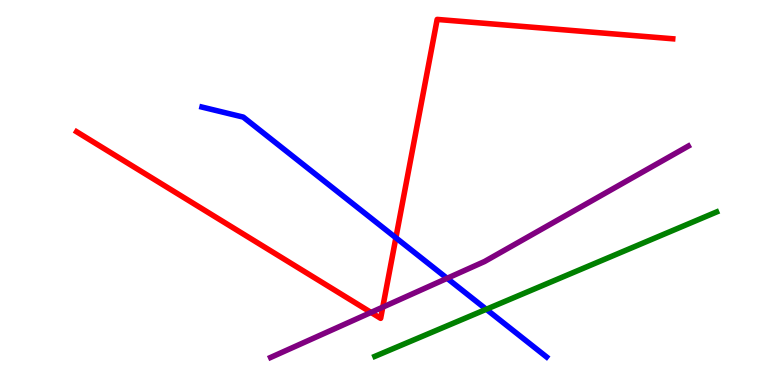[{'lines': ['blue', 'red'], 'intersections': [{'x': 5.11, 'y': 3.82}]}, {'lines': ['green', 'red'], 'intersections': []}, {'lines': ['purple', 'red'], 'intersections': [{'x': 4.79, 'y': 1.88}, {'x': 4.94, 'y': 2.02}]}, {'lines': ['blue', 'green'], 'intersections': [{'x': 6.27, 'y': 1.97}]}, {'lines': ['blue', 'purple'], 'intersections': [{'x': 5.77, 'y': 2.77}]}, {'lines': ['green', 'purple'], 'intersections': []}]